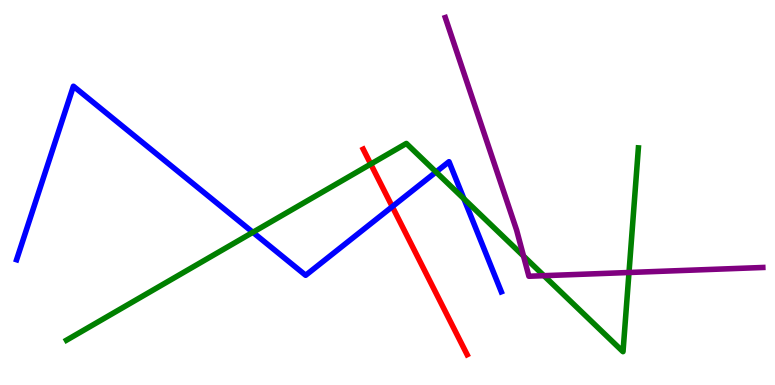[{'lines': ['blue', 'red'], 'intersections': [{'x': 5.06, 'y': 4.63}]}, {'lines': ['green', 'red'], 'intersections': [{'x': 4.78, 'y': 5.74}]}, {'lines': ['purple', 'red'], 'intersections': []}, {'lines': ['blue', 'green'], 'intersections': [{'x': 3.26, 'y': 3.97}, {'x': 5.63, 'y': 5.53}, {'x': 5.99, 'y': 4.84}]}, {'lines': ['blue', 'purple'], 'intersections': []}, {'lines': ['green', 'purple'], 'intersections': [{'x': 6.76, 'y': 3.35}, {'x': 7.02, 'y': 2.84}, {'x': 8.12, 'y': 2.92}]}]